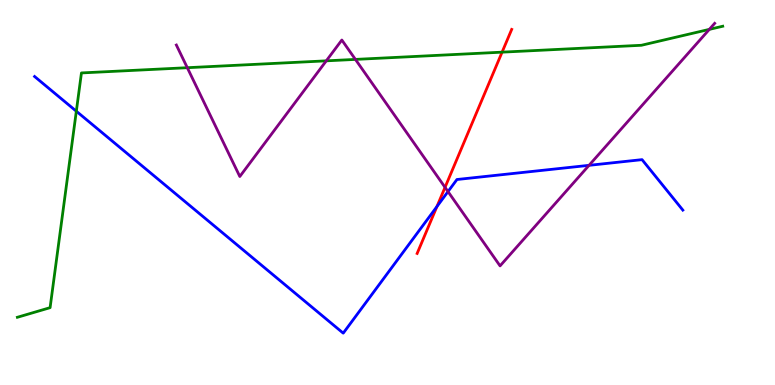[{'lines': ['blue', 'red'], 'intersections': [{'x': 5.64, 'y': 4.64}]}, {'lines': ['green', 'red'], 'intersections': [{'x': 6.48, 'y': 8.65}]}, {'lines': ['purple', 'red'], 'intersections': [{'x': 5.74, 'y': 5.13}]}, {'lines': ['blue', 'green'], 'intersections': [{'x': 0.985, 'y': 7.11}]}, {'lines': ['blue', 'purple'], 'intersections': [{'x': 5.78, 'y': 5.02}, {'x': 7.6, 'y': 5.71}]}, {'lines': ['green', 'purple'], 'intersections': [{'x': 2.42, 'y': 8.24}, {'x': 4.21, 'y': 8.42}, {'x': 4.59, 'y': 8.46}, {'x': 9.15, 'y': 9.24}]}]